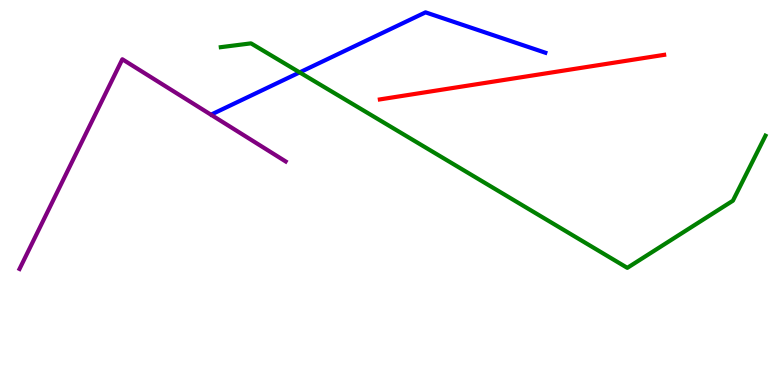[{'lines': ['blue', 'red'], 'intersections': []}, {'lines': ['green', 'red'], 'intersections': []}, {'lines': ['purple', 'red'], 'intersections': []}, {'lines': ['blue', 'green'], 'intersections': [{'x': 3.87, 'y': 8.12}]}, {'lines': ['blue', 'purple'], 'intersections': []}, {'lines': ['green', 'purple'], 'intersections': []}]